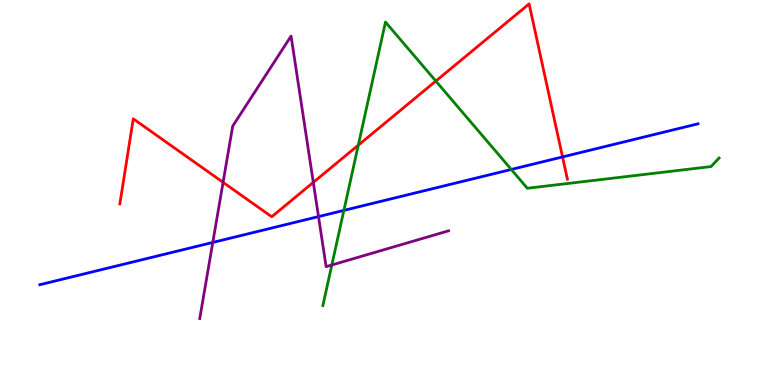[{'lines': ['blue', 'red'], 'intersections': [{'x': 7.26, 'y': 5.92}]}, {'lines': ['green', 'red'], 'intersections': [{'x': 4.62, 'y': 6.23}, {'x': 5.62, 'y': 7.89}]}, {'lines': ['purple', 'red'], 'intersections': [{'x': 2.88, 'y': 5.26}, {'x': 4.04, 'y': 5.26}]}, {'lines': ['blue', 'green'], 'intersections': [{'x': 4.44, 'y': 4.54}, {'x': 6.6, 'y': 5.6}]}, {'lines': ['blue', 'purple'], 'intersections': [{'x': 2.75, 'y': 3.7}, {'x': 4.11, 'y': 4.37}]}, {'lines': ['green', 'purple'], 'intersections': [{'x': 4.28, 'y': 3.12}]}]